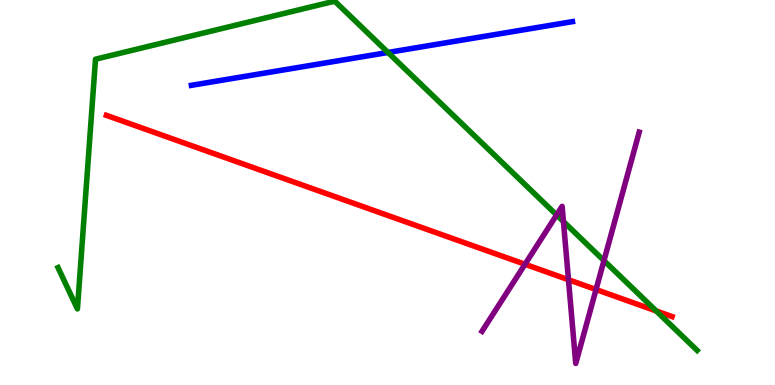[{'lines': ['blue', 'red'], 'intersections': []}, {'lines': ['green', 'red'], 'intersections': [{'x': 8.47, 'y': 1.92}]}, {'lines': ['purple', 'red'], 'intersections': [{'x': 6.77, 'y': 3.14}, {'x': 7.34, 'y': 2.73}, {'x': 7.69, 'y': 2.48}]}, {'lines': ['blue', 'green'], 'intersections': [{'x': 5.01, 'y': 8.64}]}, {'lines': ['blue', 'purple'], 'intersections': []}, {'lines': ['green', 'purple'], 'intersections': [{'x': 7.18, 'y': 4.42}, {'x': 7.27, 'y': 4.25}, {'x': 7.79, 'y': 3.23}]}]